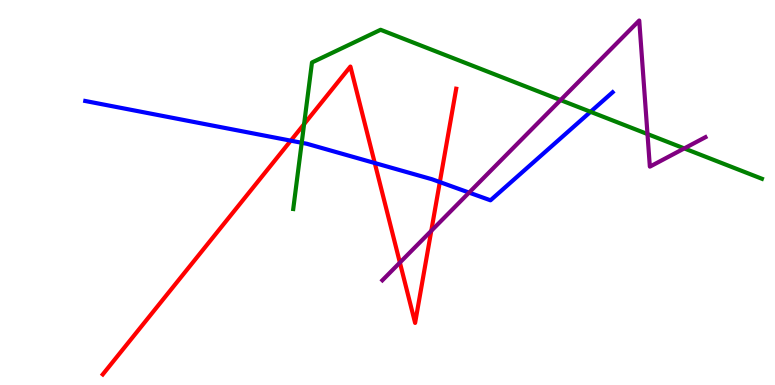[{'lines': ['blue', 'red'], 'intersections': [{'x': 3.75, 'y': 6.35}, {'x': 4.84, 'y': 5.77}, {'x': 5.68, 'y': 5.27}]}, {'lines': ['green', 'red'], 'intersections': [{'x': 3.92, 'y': 6.78}]}, {'lines': ['purple', 'red'], 'intersections': [{'x': 5.16, 'y': 3.18}, {'x': 5.56, 'y': 4.0}]}, {'lines': ['blue', 'green'], 'intersections': [{'x': 3.89, 'y': 6.29}, {'x': 7.62, 'y': 7.1}]}, {'lines': ['blue', 'purple'], 'intersections': [{'x': 6.05, 'y': 5.0}]}, {'lines': ['green', 'purple'], 'intersections': [{'x': 7.23, 'y': 7.4}, {'x': 8.35, 'y': 6.52}, {'x': 8.83, 'y': 6.15}]}]